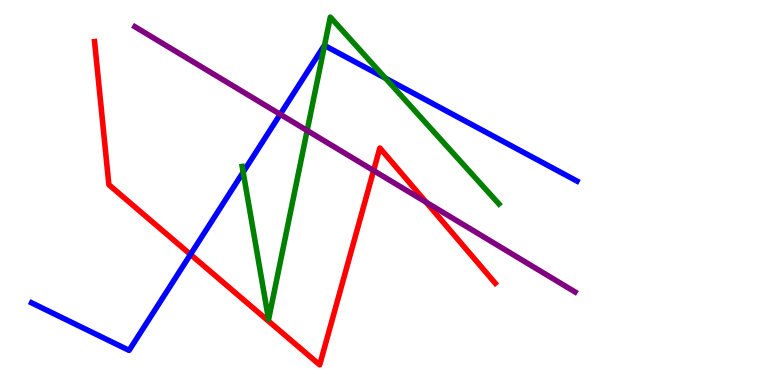[{'lines': ['blue', 'red'], 'intersections': [{'x': 2.46, 'y': 3.39}]}, {'lines': ['green', 'red'], 'intersections': []}, {'lines': ['purple', 'red'], 'intersections': [{'x': 4.82, 'y': 5.57}, {'x': 5.5, 'y': 4.75}]}, {'lines': ['blue', 'green'], 'intersections': [{'x': 3.14, 'y': 5.53}, {'x': 4.19, 'y': 8.82}, {'x': 4.97, 'y': 7.97}]}, {'lines': ['blue', 'purple'], 'intersections': [{'x': 3.62, 'y': 7.03}]}, {'lines': ['green', 'purple'], 'intersections': [{'x': 3.96, 'y': 6.61}]}]